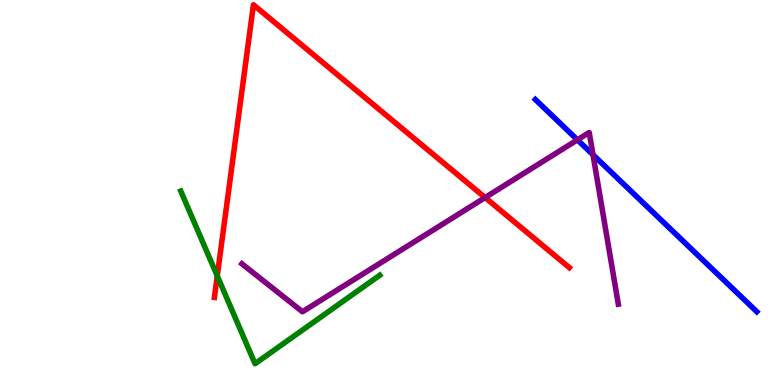[{'lines': ['blue', 'red'], 'intersections': []}, {'lines': ['green', 'red'], 'intersections': [{'x': 2.8, 'y': 2.83}]}, {'lines': ['purple', 'red'], 'intersections': [{'x': 6.26, 'y': 4.87}]}, {'lines': ['blue', 'green'], 'intersections': []}, {'lines': ['blue', 'purple'], 'intersections': [{'x': 7.45, 'y': 6.37}, {'x': 7.65, 'y': 5.98}]}, {'lines': ['green', 'purple'], 'intersections': []}]